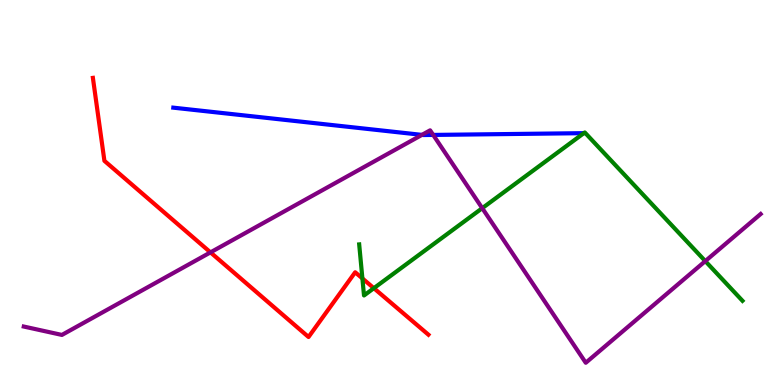[{'lines': ['blue', 'red'], 'intersections': []}, {'lines': ['green', 'red'], 'intersections': [{'x': 4.68, 'y': 2.77}, {'x': 4.82, 'y': 2.51}]}, {'lines': ['purple', 'red'], 'intersections': [{'x': 2.72, 'y': 3.44}]}, {'lines': ['blue', 'green'], 'intersections': []}, {'lines': ['blue', 'purple'], 'intersections': [{'x': 5.44, 'y': 6.5}, {'x': 5.59, 'y': 6.5}]}, {'lines': ['green', 'purple'], 'intersections': [{'x': 6.22, 'y': 4.59}, {'x': 9.1, 'y': 3.22}]}]